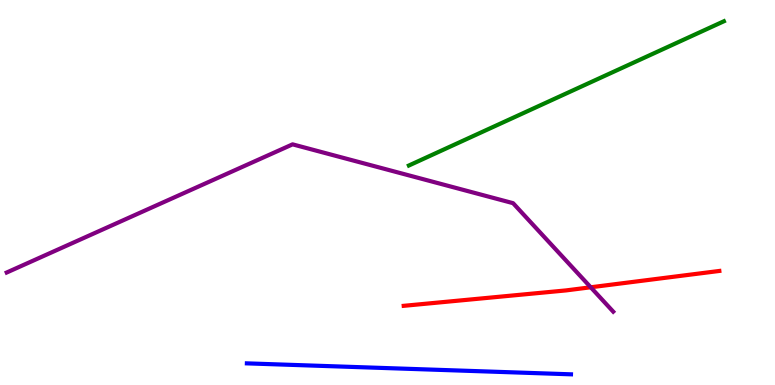[{'lines': ['blue', 'red'], 'intersections': []}, {'lines': ['green', 'red'], 'intersections': []}, {'lines': ['purple', 'red'], 'intersections': [{'x': 7.62, 'y': 2.54}]}, {'lines': ['blue', 'green'], 'intersections': []}, {'lines': ['blue', 'purple'], 'intersections': []}, {'lines': ['green', 'purple'], 'intersections': []}]